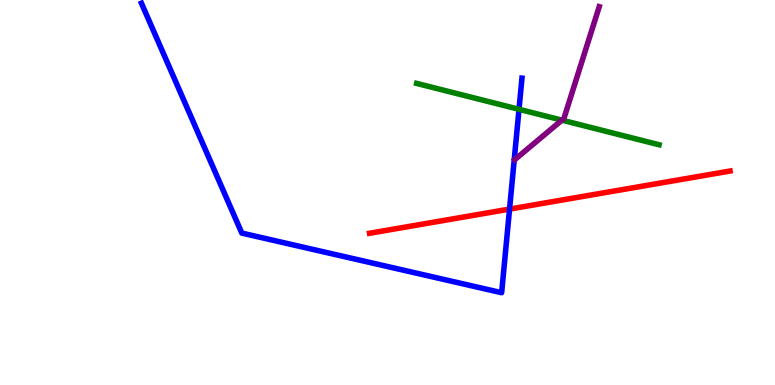[{'lines': ['blue', 'red'], 'intersections': [{'x': 6.57, 'y': 4.57}]}, {'lines': ['green', 'red'], 'intersections': []}, {'lines': ['purple', 'red'], 'intersections': []}, {'lines': ['blue', 'green'], 'intersections': [{'x': 6.7, 'y': 7.16}]}, {'lines': ['blue', 'purple'], 'intersections': []}, {'lines': ['green', 'purple'], 'intersections': [{'x': 7.25, 'y': 6.88}]}]